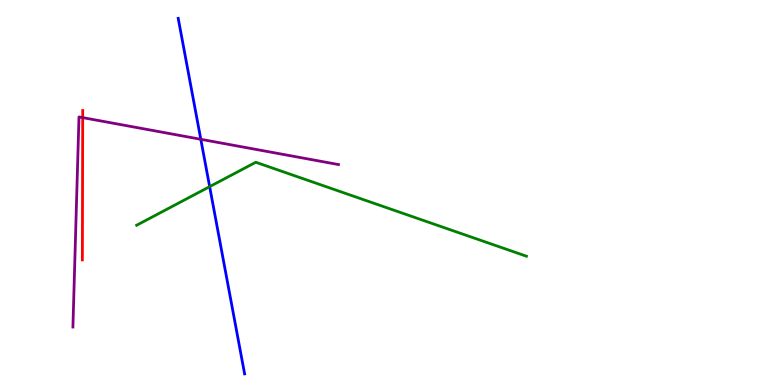[{'lines': ['blue', 'red'], 'intersections': []}, {'lines': ['green', 'red'], 'intersections': []}, {'lines': ['purple', 'red'], 'intersections': [{'x': 1.07, 'y': 6.94}]}, {'lines': ['blue', 'green'], 'intersections': [{'x': 2.71, 'y': 5.15}]}, {'lines': ['blue', 'purple'], 'intersections': [{'x': 2.59, 'y': 6.38}]}, {'lines': ['green', 'purple'], 'intersections': []}]